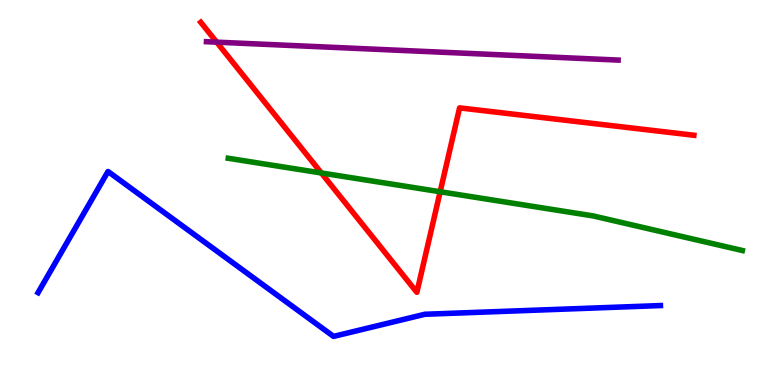[{'lines': ['blue', 'red'], 'intersections': []}, {'lines': ['green', 'red'], 'intersections': [{'x': 4.15, 'y': 5.51}, {'x': 5.68, 'y': 5.02}]}, {'lines': ['purple', 'red'], 'intersections': [{'x': 2.8, 'y': 8.91}]}, {'lines': ['blue', 'green'], 'intersections': []}, {'lines': ['blue', 'purple'], 'intersections': []}, {'lines': ['green', 'purple'], 'intersections': []}]